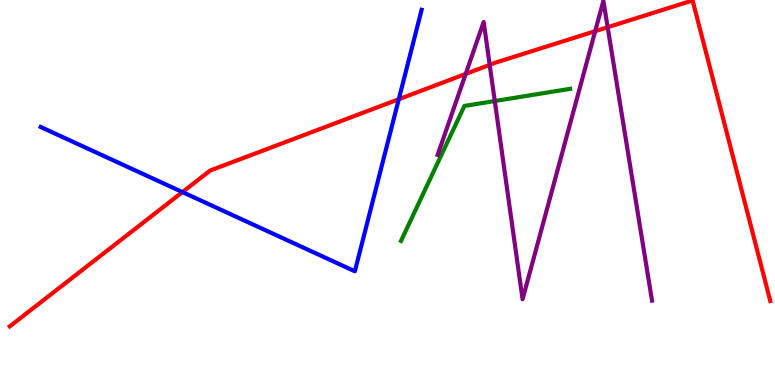[{'lines': ['blue', 'red'], 'intersections': [{'x': 2.35, 'y': 5.01}, {'x': 5.15, 'y': 7.42}]}, {'lines': ['green', 'red'], 'intersections': []}, {'lines': ['purple', 'red'], 'intersections': [{'x': 6.01, 'y': 8.08}, {'x': 6.32, 'y': 8.32}, {'x': 7.68, 'y': 9.19}, {'x': 7.84, 'y': 9.29}]}, {'lines': ['blue', 'green'], 'intersections': []}, {'lines': ['blue', 'purple'], 'intersections': []}, {'lines': ['green', 'purple'], 'intersections': [{'x': 6.38, 'y': 7.38}]}]